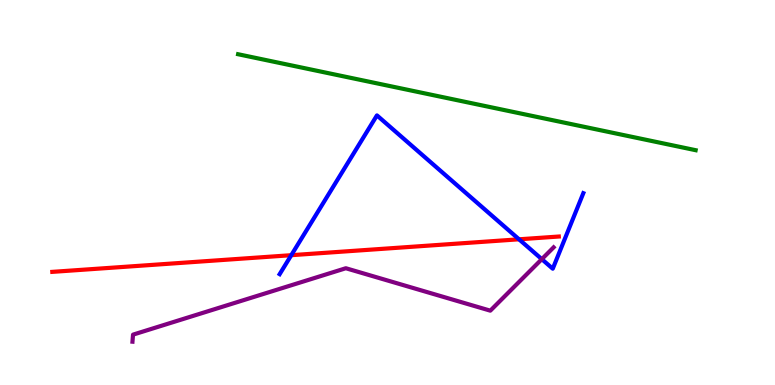[{'lines': ['blue', 'red'], 'intersections': [{'x': 3.76, 'y': 3.37}, {'x': 6.7, 'y': 3.78}]}, {'lines': ['green', 'red'], 'intersections': []}, {'lines': ['purple', 'red'], 'intersections': []}, {'lines': ['blue', 'green'], 'intersections': []}, {'lines': ['blue', 'purple'], 'intersections': [{'x': 6.99, 'y': 3.27}]}, {'lines': ['green', 'purple'], 'intersections': []}]